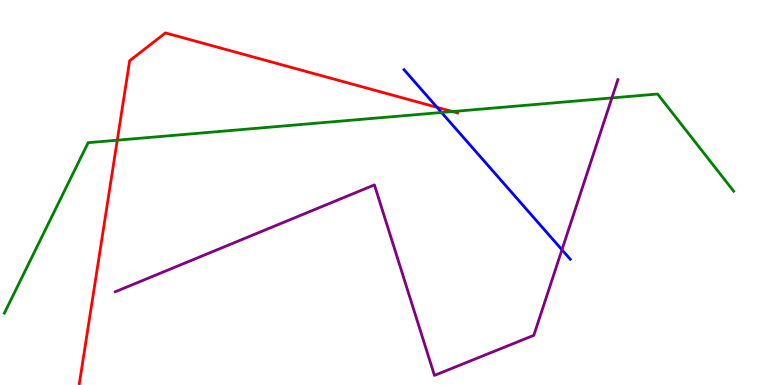[{'lines': ['blue', 'red'], 'intersections': [{'x': 5.64, 'y': 7.21}]}, {'lines': ['green', 'red'], 'intersections': [{'x': 1.51, 'y': 6.36}, {'x': 5.84, 'y': 7.1}]}, {'lines': ['purple', 'red'], 'intersections': []}, {'lines': ['blue', 'green'], 'intersections': [{'x': 5.7, 'y': 7.08}]}, {'lines': ['blue', 'purple'], 'intersections': [{'x': 7.25, 'y': 3.51}]}, {'lines': ['green', 'purple'], 'intersections': [{'x': 7.9, 'y': 7.46}]}]